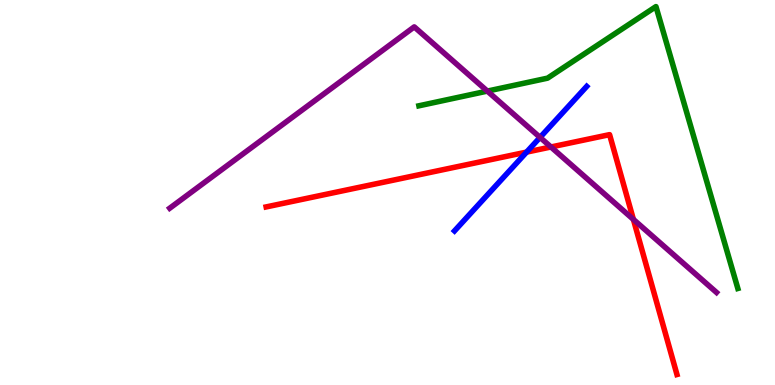[{'lines': ['blue', 'red'], 'intersections': [{'x': 6.79, 'y': 6.05}]}, {'lines': ['green', 'red'], 'intersections': []}, {'lines': ['purple', 'red'], 'intersections': [{'x': 7.11, 'y': 6.18}, {'x': 8.17, 'y': 4.3}]}, {'lines': ['blue', 'green'], 'intersections': []}, {'lines': ['blue', 'purple'], 'intersections': [{'x': 6.97, 'y': 6.43}]}, {'lines': ['green', 'purple'], 'intersections': [{'x': 6.29, 'y': 7.63}]}]